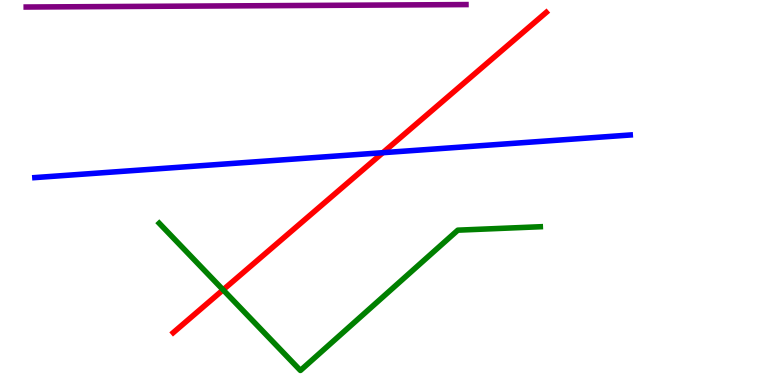[{'lines': ['blue', 'red'], 'intersections': [{'x': 4.94, 'y': 6.03}]}, {'lines': ['green', 'red'], 'intersections': [{'x': 2.88, 'y': 2.47}]}, {'lines': ['purple', 'red'], 'intersections': []}, {'lines': ['blue', 'green'], 'intersections': []}, {'lines': ['blue', 'purple'], 'intersections': []}, {'lines': ['green', 'purple'], 'intersections': []}]